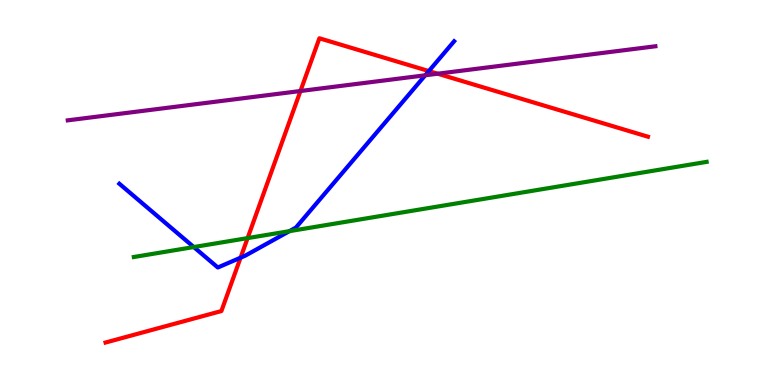[{'lines': ['blue', 'red'], 'intersections': [{'x': 3.1, 'y': 3.31}, {'x': 5.53, 'y': 8.15}]}, {'lines': ['green', 'red'], 'intersections': [{'x': 3.19, 'y': 3.82}]}, {'lines': ['purple', 'red'], 'intersections': [{'x': 3.88, 'y': 7.64}, {'x': 5.65, 'y': 8.09}]}, {'lines': ['blue', 'green'], 'intersections': [{'x': 2.5, 'y': 3.58}, {'x': 3.73, 'y': 4.0}]}, {'lines': ['blue', 'purple'], 'intersections': [{'x': 5.49, 'y': 8.04}]}, {'lines': ['green', 'purple'], 'intersections': []}]